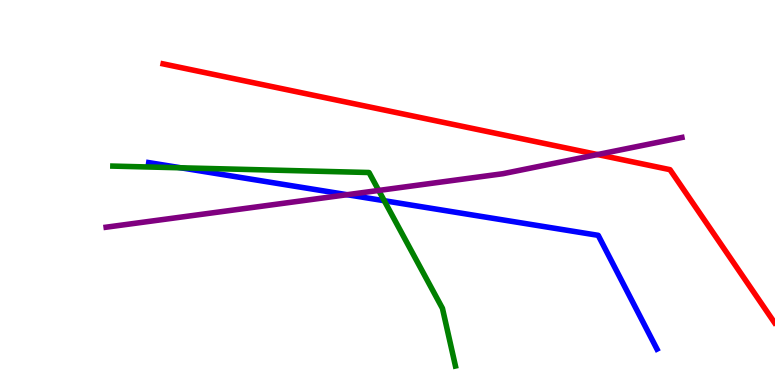[{'lines': ['blue', 'red'], 'intersections': []}, {'lines': ['green', 'red'], 'intersections': []}, {'lines': ['purple', 'red'], 'intersections': [{'x': 7.71, 'y': 5.99}]}, {'lines': ['blue', 'green'], 'intersections': [{'x': 2.33, 'y': 5.64}, {'x': 4.96, 'y': 4.79}]}, {'lines': ['blue', 'purple'], 'intersections': [{'x': 4.48, 'y': 4.94}]}, {'lines': ['green', 'purple'], 'intersections': [{'x': 4.89, 'y': 5.05}]}]